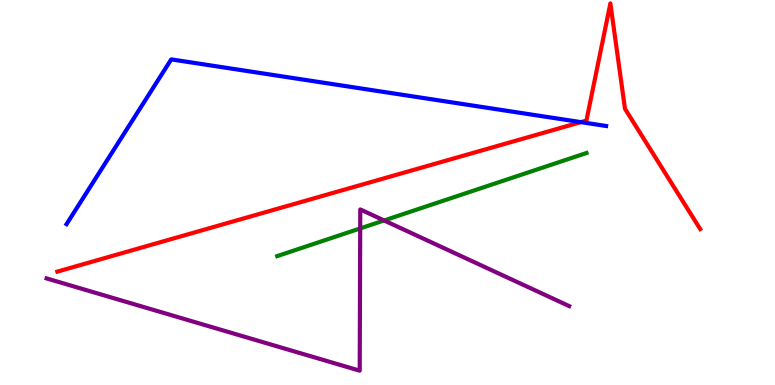[{'lines': ['blue', 'red'], 'intersections': [{'x': 7.5, 'y': 6.83}]}, {'lines': ['green', 'red'], 'intersections': []}, {'lines': ['purple', 'red'], 'intersections': []}, {'lines': ['blue', 'green'], 'intersections': []}, {'lines': ['blue', 'purple'], 'intersections': []}, {'lines': ['green', 'purple'], 'intersections': [{'x': 4.65, 'y': 4.07}, {'x': 4.96, 'y': 4.27}]}]